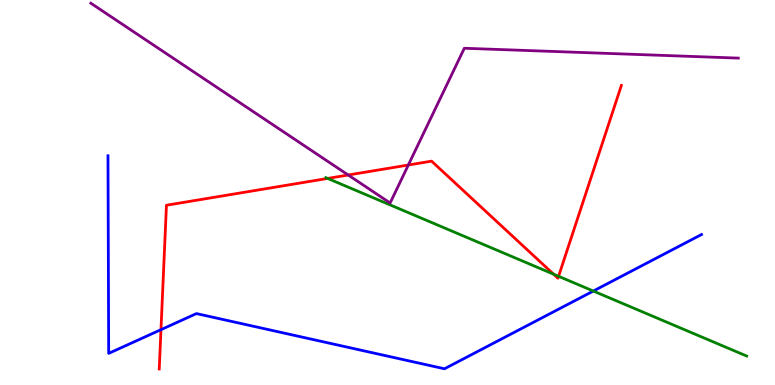[{'lines': ['blue', 'red'], 'intersections': [{'x': 2.08, 'y': 1.44}]}, {'lines': ['green', 'red'], 'intersections': [{'x': 4.23, 'y': 5.37}, {'x': 7.14, 'y': 2.88}, {'x': 7.21, 'y': 2.82}]}, {'lines': ['purple', 'red'], 'intersections': [{'x': 4.49, 'y': 5.45}, {'x': 5.27, 'y': 5.71}]}, {'lines': ['blue', 'green'], 'intersections': [{'x': 7.66, 'y': 2.44}]}, {'lines': ['blue', 'purple'], 'intersections': []}, {'lines': ['green', 'purple'], 'intersections': []}]